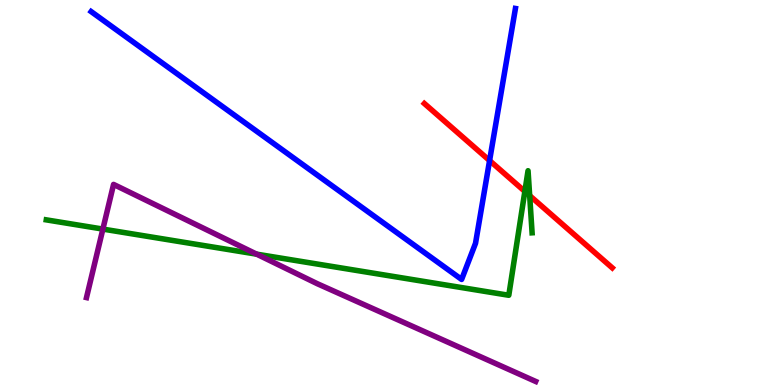[{'lines': ['blue', 'red'], 'intersections': [{'x': 6.32, 'y': 5.83}]}, {'lines': ['green', 'red'], 'intersections': [{'x': 6.77, 'y': 5.03}, {'x': 6.83, 'y': 4.92}]}, {'lines': ['purple', 'red'], 'intersections': []}, {'lines': ['blue', 'green'], 'intersections': []}, {'lines': ['blue', 'purple'], 'intersections': []}, {'lines': ['green', 'purple'], 'intersections': [{'x': 1.33, 'y': 4.05}, {'x': 3.31, 'y': 3.4}]}]